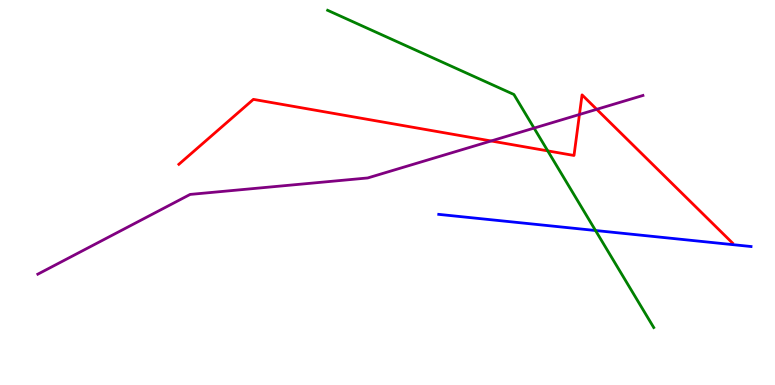[{'lines': ['blue', 'red'], 'intersections': []}, {'lines': ['green', 'red'], 'intersections': [{'x': 7.07, 'y': 6.08}]}, {'lines': ['purple', 'red'], 'intersections': [{'x': 6.34, 'y': 6.34}, {'x': 7.48, 'y': 7.03}, {'x': 7.7, 'y': 7.16}]}, {'lines': ['blue', 'green'], 'intersections': [{'x': 7.68, 'y': 4.01}]}, {'lines': ['blue', 'purple'], 'intersections': []}, {'lines': ['green', 'purple'], 'intersections': [{'x': 6.89, 'y': 6.67}]}]